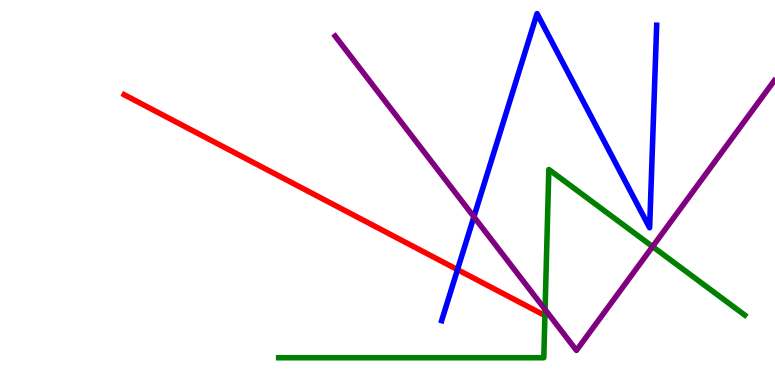[{'lines': ['blue', 'red'], 'intersections': [{'x': 5.9, 'y': 3.0}]}, {'lines': ['green', 'red'], 'intersections': [{'x': 7.03, 'y': 1.81}]}, {'lines': ['purple', 'red'], 'intersections': []}, {'lines': ['blue', 'green'], 'intersections': []}, {'lines': ['blue', 'purple'], 'intersections': [{'x': 6.11, 'y': 4.37}]}, {'lines': ['green', 'purple'], 'intersections': [{'x': 7.03, 'y': 1.96}, {'x': 8.42, 'y': 3.6}]}]